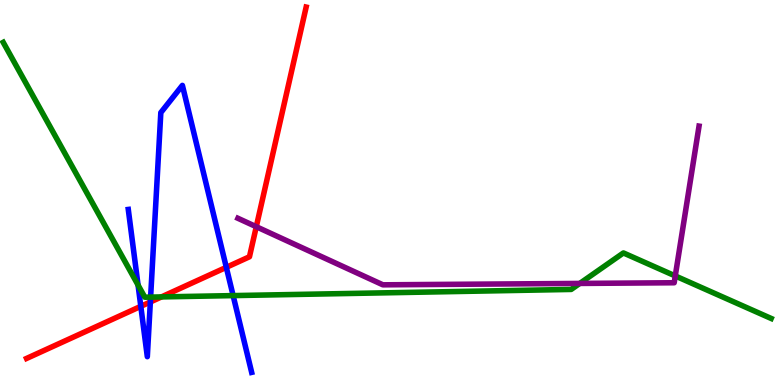[{'lines': ['blue', 'red'], 'intersections': [{'x': 1.82, 'y': 2.04}, {'x': 1.94, 'y': 2.16}, {'x': 2.92, 'y': 3.06}]}, {'lines': ['green', 'red'], 'intersections': [{'x': 2.08, 'y': 2.29}]}, {'lines': ['purple', 'red'], 'intersections': [{'x': 3.31, 'y': 4.11}]}, {'lines': ['blue', 'green'], 'intersections': [{'x': 1.78, 'y': 2.6}, {'x': 1.94, 'y': 2.28}, {'x': 3.01, 'y': 2.32}]}, {'lines': ['blue', 'purple'], 'intersections': []}, {'lines': ['green', 'purple'], 'intersections': [{'x': 7.48, 'y': 2.64}, {'x': 8.71, 'y': 2.83}]}]